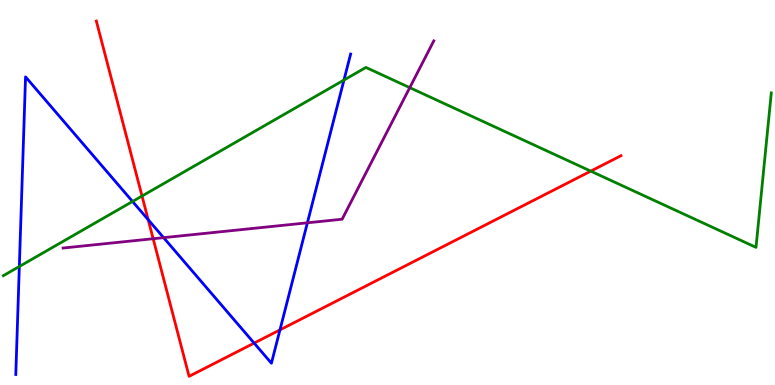[{'lines': ['blue', 'red'], 'intersections': [{'x': 1.91, 'y': 4.29}, {'x': 3.28, 'y': 1.09}, {'x': 3.61, 'y': 1.43}]}, {'lines': ['green', 'red'], 'intersections': [{'x': 1.83, 'y': 4.91}, {'x': 7.62, 'y': 5.55}]}, {'lines': ['purple', 'red'], 'intersections': [{'x': 1.98, 'y': 3.8}]}, {'lines': ['blue', 'green'], 'intersections': [{'x': 0.249, 'y': 3.08}, {'x': 1.71, 'y': 4.77}, {'x': 4.44, 'y': 7.92}]}, {'lines': ['blue', 'purple'], 'intersections': [{'x': 2.11, 'y': 3.83}, {'x': 3.97, 'y': 4.21}]}, {'lines': ['green', 'purple'], 'intersections': [{'x': 5.29, 'y': 7.72}]}]